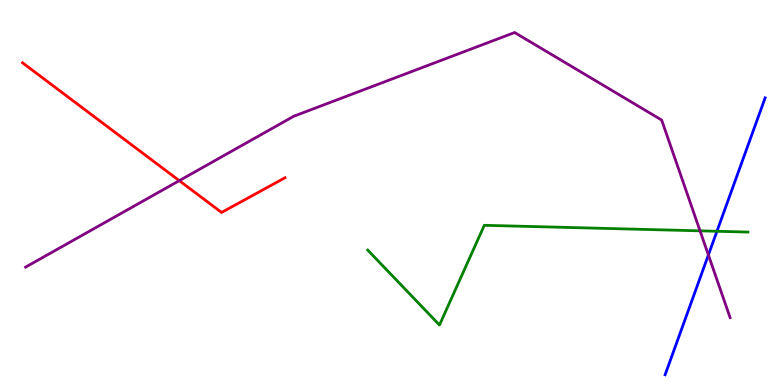[{'lines': ['blue', 'red'], 'intersections': []}, {'lines': ['green', 'red'], 'intersections': []}, {'lines': ['purple', 'red'], 'intersections': [{'x': 2.31, 'y': 5.31}]}, {'lines': ['blue', 'green'], 'intersections': [{'x': 9.25, 'y': 3.99}]}, {'lines': ['blue', 'purple'], 'intersections': [{'x': 9.14, 'y': 3.38}]}, {'lines': ['green', 'purple'], 'intersections': [{'x': 9.03, 'y': 4.0}]}]